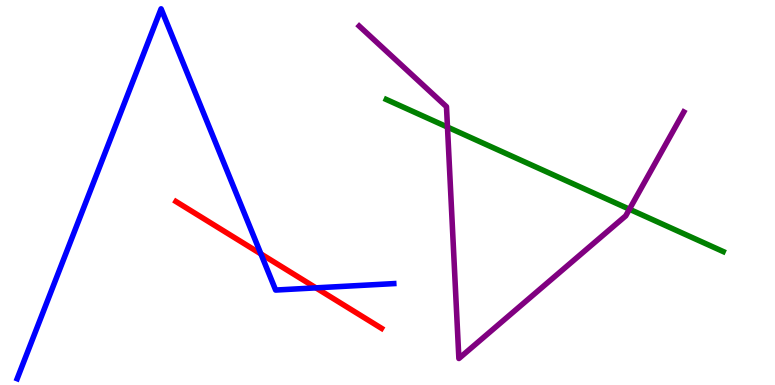[{'lines': ['blue', 'red'], 'intersections': [{'x': 3.37, 'y': 3.4}, {'x': 4.08, 'y': 2.52}]}, {'lines': ['green', 'red'], 'intersections': []}, {'lines': ['purple', 'red'], 'intersections': []}, {'lines': ['blue', 'green'], 'intersections': []}, {'lines': ['blue', 'purple'], 'intersections': []}, {'lines': ['green', 'purple'], 'intersections': [{'x': 5.77, 'y': 6.7}, {'x': 8.12, 'y': 4.57}]}]